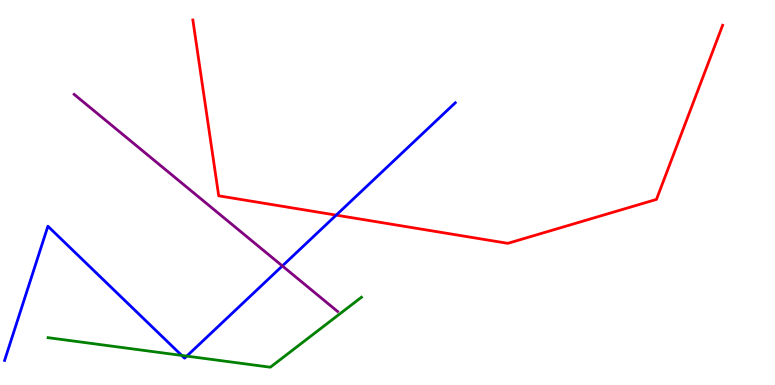[{'lines': ['blue', 'red'], 'intersections': [{'x': 4.34, 'y': 4.41}]}, {'lines': ['green', 'red'], 'intersections': []}, {'lines': ['purple', 'red'], 'intersections': []}, {'lines': ['blue', 'green'], 'intersections': [{'x': 2.34, 'y': 0.768}, {'x': 2.41, 'y': 0.75}]}, {'lines': ['blue', 'purple'], 'intersections': [{'x': 3.64, 'y': 3.09}]}, {'lines': ['green', 'purple'], 'intersections': []}]